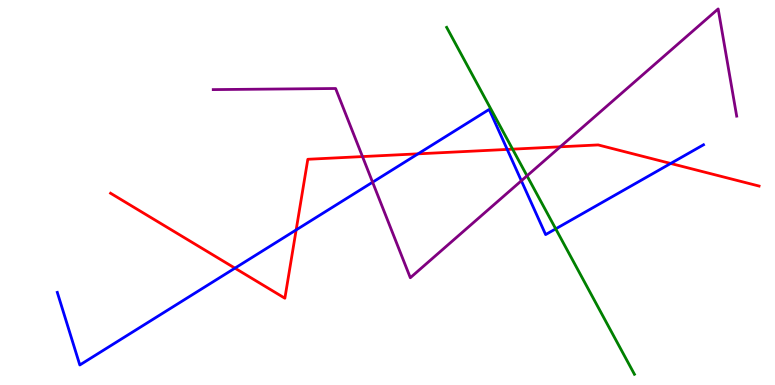[{'lines': ['blue', 'red'], 'intersections': [{'x': 3.03, 'y': 3.04}, {'x': 3.82, 'y': 4.03}, {'x': 5.39, 'y': 6.0}, {'x': 6.54, 'y': 6.12}, {'x': 8.65, 'y': 5.75}]}, {'lines': ['green', 'red'], 'intersections': [{'x': 6.61, 'y': 6.13}]}, {'lines': ['purple', 'red'], 'intersections': [{'x': 4.68, 'y': 5.93}, {'x': 7.23, 'y': 6.19}]}, {'lines': ['blue', 'green'], 'intersections': [{'x': 7.17, 'y': 4.06}]}, {'lines': ['blue', 'purple'], 'intersections': [{'x': 4.81, 'y': 5.27}, {'x': 6.73, 'y': 5.3}]}, {'lines': ['green', 'purple'], 'intersections': [{'x': 6.8, 'y': 5.43}]}]